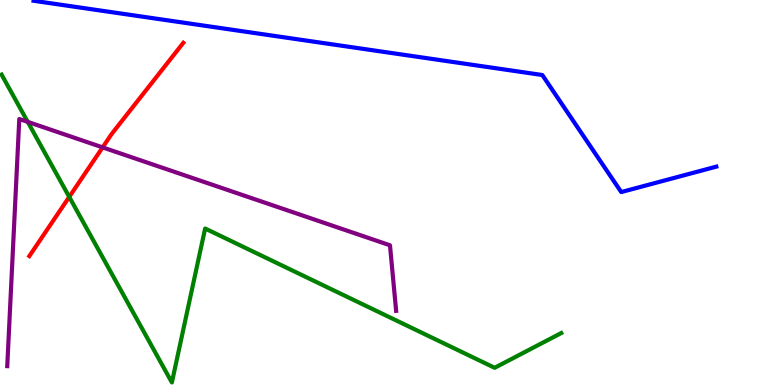[{'lines': ['blue', 'red'], 'intersections': []}, {'lines': ['green', 'red'], 'intersections': [{'x': 0.893, 'y': 4.89}]}, {'lines': ['purple', 'red'], 'intersections': [{'x': 1.32, 'y': 6.17}]}, {'lines': ['blue', 'green'], 'intersections': []}, {'lines': ['blue', 'purple'], 'intersections': []}, {'lines': ['green', 'purple'], 'intersections': [{'x': 0.358, 'y': 6.83}]}]